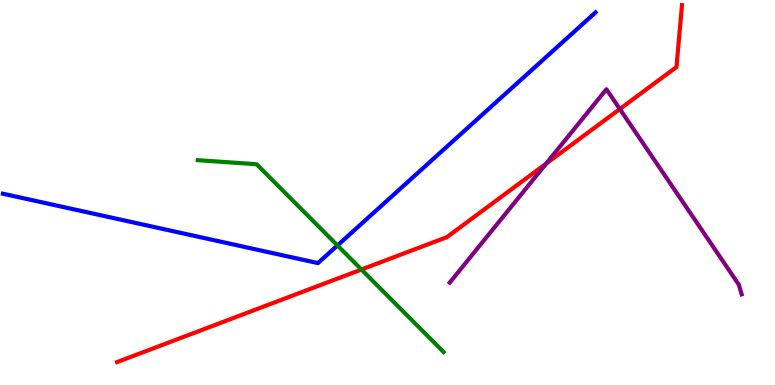[{'lines': ['blue', 'red'], 'intersections': []}, {'lines': ['green', 'red'], 'intersections': [{'x': 4.66, 'y': 3.0}]}, {'lines': ['purple', 'red'], 'intersections': [{'x': 7.05, 'y': 5.75}, {'x': 8.0, 'y': 7.17}]}, {'lines': ['blue', 'green'], 'intersections': [{'x': 4.35, 'y': 3.63}]}, {'lines': ['blue', 'purple'], 'intersections': []}, {'lines': ['green', 'purple'], 'intersections': []}]